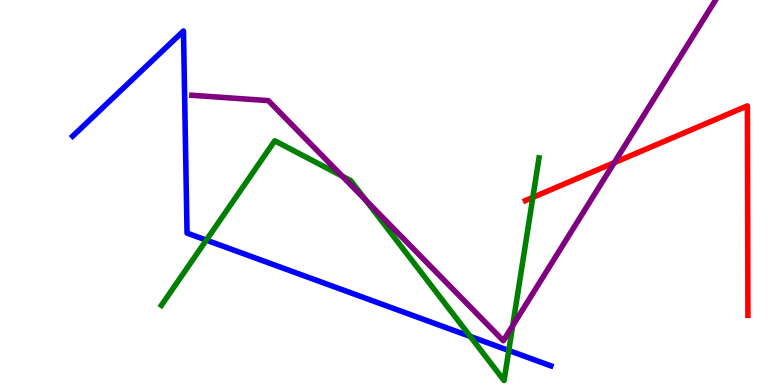[{'lines': ['blue', 'red'], 'intersections': []}, {'lines': ['green', 'red'], 'intersections': [{'x': 6.88, 'y': 4.87}]}, {'lines': ['purple', 'red'], 'intersections': [{'x': 7.93, 'y': 5.77}]}, {'lines': ['blue', 'green'], 'intersections': [{'x': 2.66, 'y': 3.76}, {'x': 6.07, 'y': 1.26}, {'x': 6.57, 'y': 0.896}]}, {'lines': ['blue', 'purple'], 'intersections': []}, {'lines': ['green', 'purple'], 'intersections': [{'x': 4.42, 'y': 5.42}, {'x': 4.72, 'y': 4.8}, {'x': 6.62, 'y': 1.54}]}]